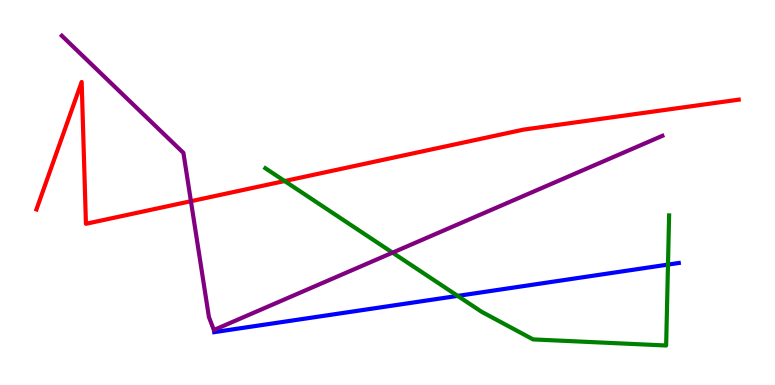[{'lines': ['blue', 'red'], 'intersections': []}, {'lines': ['green', 'red'], 'intersections': [{'x': 3.67, 'y': 5.3}]}, {'lines': ['purple', 'red'], 'intersections': [{'x': 2.46, 'y': 4.77}]}, {'lines': ['blue', 'green'], 'intersections': [{'x': 5.91, 'y': 2.31}, {'x': 8.62, 'y': 3.13}]}, {'lines': ['blue', 'purple'], 'intersections': []}, {'lines': ['green', 'purple'], 'intersections': [{'x': 5.06, 'y': 3.44}]}]